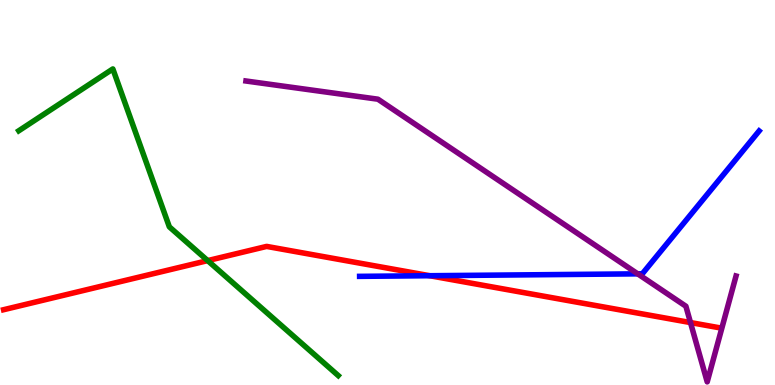[{'lines': ['blue', 'red'], 'intersections': [{'x': 5.55, 'y': 2.84}]}, {'lines': ['green', 'red'], 'intersections': [{'x': 2.68, 'y': 3.23}]}, {'lines': ['purple', 'red'], 'intersections': [{'x': 8.91, 'y': 1.62}]}, {'lines': ['blue', 'green'], 'intersections': []}, {'lines': ['blue', 'purple'], 'intersections': [{'x': 8.23, 'y': 2.89}]}, {'lines': ['green', 'purple'], 'intersections': []}]